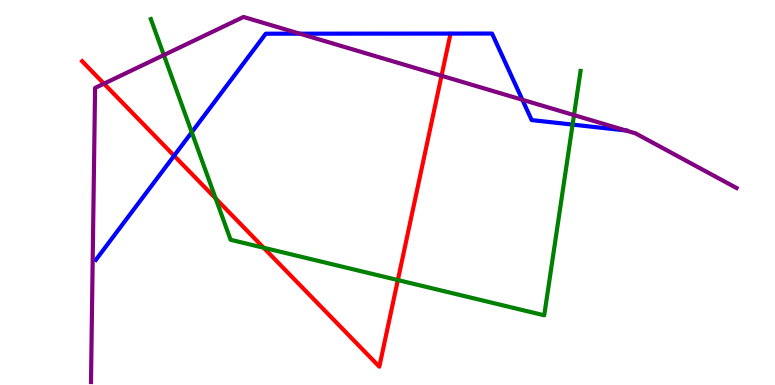[{'lines': ['blue', 'red'], 'intersections': [{'x': 2.25, 'y': 5.95}]}, {'lines': ['green', 'red'], 'intersections': [{'x': 2.78, 'y': 4.85}, {'x': 3.4, 'y': 3.57}, {'x': 5.13, 'y': 2.73}]}, {'lines': ['purple', 'red'], 'intersections': [{'x': 1.34, 'y': 7.83}, {'x': 5.7, 'y': 8.03}]}, {'lines': ['blue', 'green'], 'intersections': [{'x': 2.47, 'y': 6.56}, {'x': 7.39, 'y': 6.76}]}, {'lines': ['blue', 'purple'], 'intersections': [{'x': 3.87, 'y': 9.13}, {'x': 6.74, 'y': 7.41}, {'x': 8.07, 'y': 6.61}]}, {'lines': ['green', 'purple'], 'intersections': [{'x': 2.11, 'y': 8.57}, {'x': 7.41, 'y': 7.01}]}]